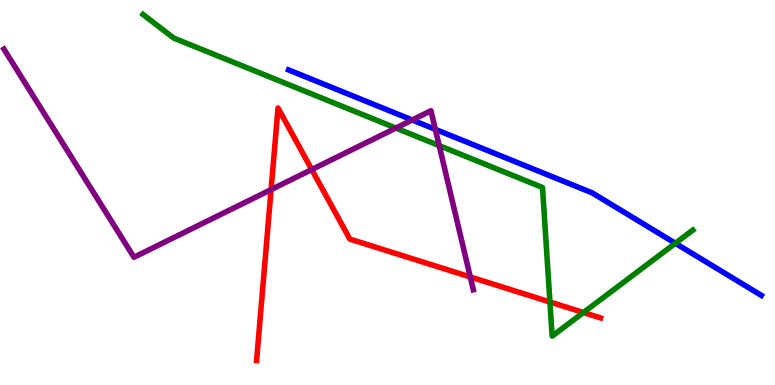[{'lines': ['blue', 'red'], 'intersections': []}, {'lines': ['green', 'red'], 'intersections': [{'x': 7.1, 'y': 2.16}, {'x': 7.53, 'y': 1.88}]}, {'lines': ['purple', 'red'], 'intersections': [{'x': 3.5, 'y': 5.08}, {'x': 4.02, 'y': 5.6}, {'x': 6.07, 'y': 2.81}]}, {'lines': ['blue', 'green'], 'intersections': [{'x': 8.71, 'y': 3.68}]}, {'lines': ['blue', 'purple'], 'intersections': [{'x': 5.32, 'y': 6.88}, {'x': 5.62, 'y': 6.64}]}, {'lines': ['green', 'purple'], 'intersections': [{'x': 5.11, 'y': 6.67}, {'x': 5.67, 'y': 6.22}]}]